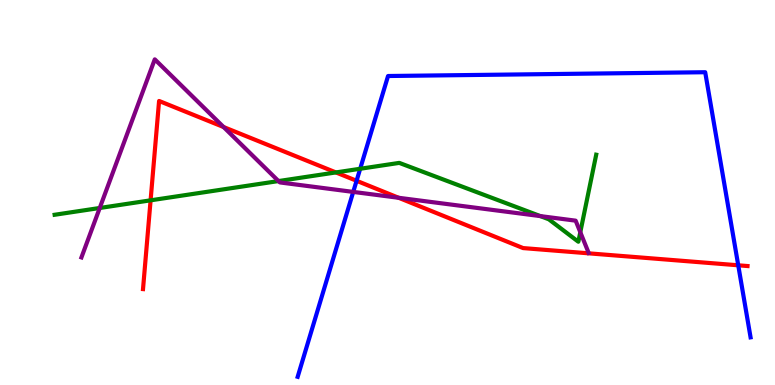[{'lines': ['blue', 'red'], 'intersections': [{'x': 4.6, 'y': 5.3}, {'x': 9.53, 'y': 3.11}]}, {'lines': ['green', 'red'], 'intersections': [{'x': 1.94, 'y': 4.8}, {'x': 4.33, 'y': 5.52}]}, {'lines': ['purple', 'red'], 'intersections': [{'x': 2.88, 'y': 6.7}, {'x': 5.14, 'y': 4.86}]}, {'lines': ['blue', 'green'], 'intersections': [{'x': 4.65, 'y': 5.62}]}, {'lines': ['blue', 'purple'], 'intersections': [{'x': 4.56, 'y': 5.02}]}, {'lines': ['green', 'purple'], 'intersections': [{'x': 1.29, 'y': 4.6}, {'x': 3.59, 'y': 5.3}, {'x': 6.97, 'y': 4.39}, {'x': 7.49, 'y': 3.97}]}]